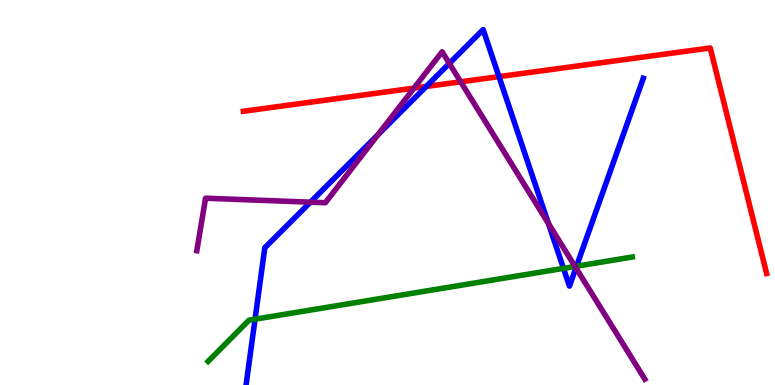[{'lines': ['blue', 'red'], 'intersections': [{'x': 5.5, 'y': 7.75}, {'x': 6.44, 'y': 8.01}]}, {'lines': ['green', 'red'], 'intersections': []}, {'lines': ['purple', 'red'], 'intersections': [{'x': 5.34, 'y': 7.71}, {'x': 5.94, 'y': 7.88}]}, {'lines': ['blue', 'green'], 'intersections': [{'x': 3.29, 'y': 1.71}, {'x': 7.27, 'y': 3.03}, {'x': 7.44, 'y': 3.09}]}, {'lines': ['blue', 'purple'], 'intersections': [{'x': 4.01, 'y': 4.75}, {'x': 4.88, 'y': 6.5}, {'x': 5.8, 'y': 8.35}, {'x': 7.08, 'y': 4.2}, {'x': 7.43, 'y': 3.04}]}, {'lines': ['green', 'purple'], 'intersections': [{'x': 7.42, 'y': 3.08}]}]